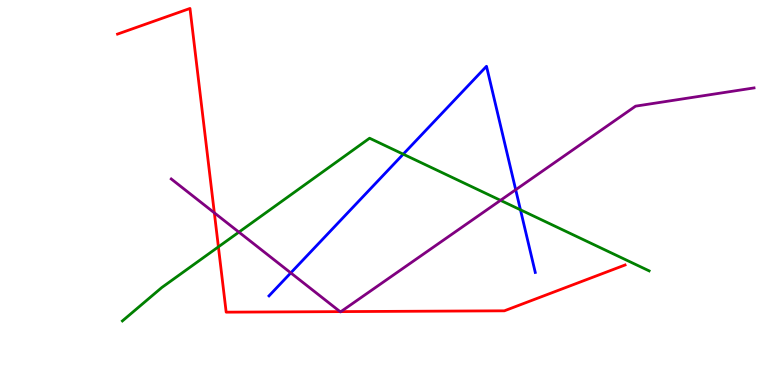[{'lines': ['blue', 'red'], 'intersections': []}, {'lines': ['green', 'red'], 'intersections': [{'x': 2.82, 'y': 3.59}]}, {'lines': ['purple', 'red'], 'intersections': [{'x': 2.77, 'y': 4.47}, {'x': 4.39, 'y': 1.91}, {'x': 4.4, 'y': 1.91}]}, {'lines': ['blue', 'green'], 'intersections': [{'x': 5.2, 'y': 6.0}, {'x': 6.72, 'y': 4.55}]}, {'lines': ['blue', 'purple'], 'intersections': [{'x': 3.75, 'y': 2.91}, {'x': 6.65, 'y': 5.07}]}, {'lines': ['green', 'purple'], 'intersections': [{'x': 3.08, 'y': 3.97}, {'x': 6.46, 'y': 4.8}]}]